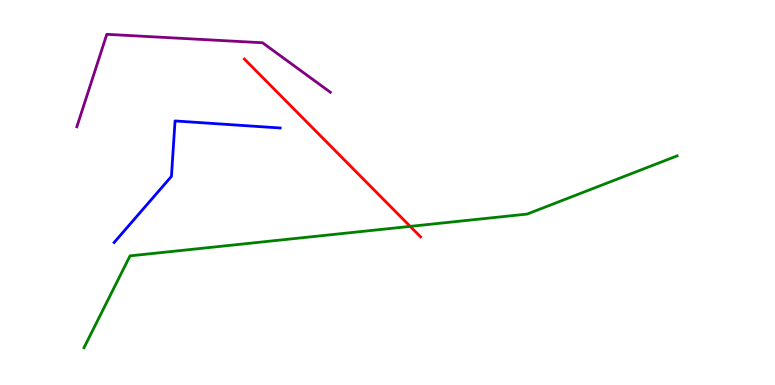[{'lines': ['blue', 'red'], 'intersections': []}, {'lines': ['green', 'red'], 'intersections': [{'x': 5.29, 'y': 4.12}]}, {'lines': ['purple', 'red'], 'intersections': []}, {'lines': ['blue', 'green'], 'intersections': []}, {'lines': ['blue', 'purple'], 'intersections': []}, {'lines': ['green', 'purple'], 'intersections': []}]